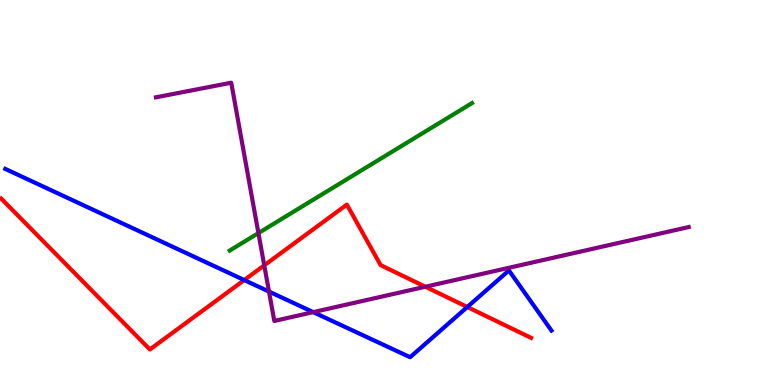[{'lines': ['blue', 'red'], 'intersections': [{'x': 3.15, 'y': 2.73}, {'x': 6.03, 'y': 2.03}]}, {'lines': ['green', 'red'], 'intersections': []}, {'lines': ['purple', 'red'], 'intersections': [{'x': 3.41, 'y': 3.11}, {'x': 5.49, 'y': 2.55}]}, {'lines': ['blue', 'green'], 'intersections': []}, {'lines': ['blue', 'purple'], 'intersections': [{'x': 3.47, 'y': 2.43}, {'x': 4.04, 'y': 1.89}]}, {'lines': ['green', 'purple'], 'intersections': [{'x': 3.33, 'y': 3.95}]}]